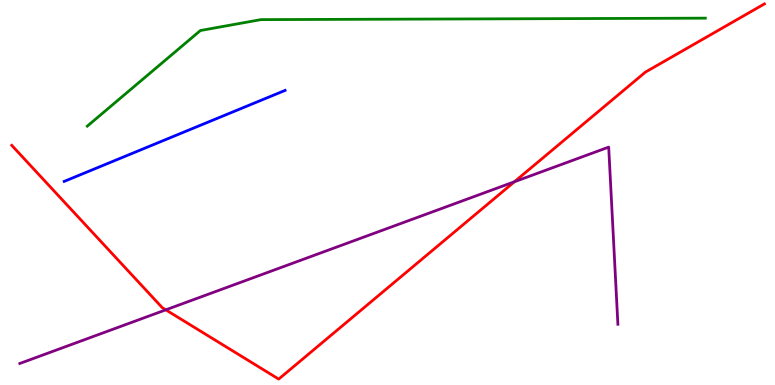[{'lines': ['blue', 'red'], 'intersections': []}, {'lines': ['green', 'red'], 'intersections': []}, {'lines': ['purple', 'red'], 'intersections': [{'x': 2.14, 'y': 1.95}, {'x': 6.64, 'y': 5.28}]}, {'lines': ['blue', 'green'], 'intersections': []}, {'lines': ['blue', 'purple'], 'intersections': []}, {'lines': ['green', 'purple'], 'intersections': []}]